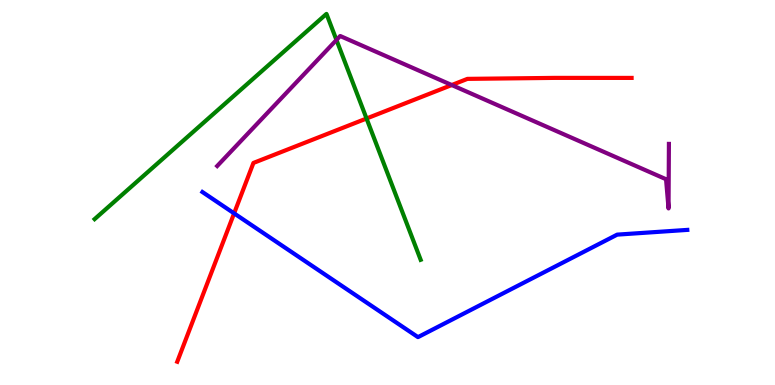[{'lines': ['blue', 'red'], 'intersections': [{'x': 3.02, 'y': 4.46}]}, {'lines': ['green', 'red'], 'intersections': [{'x': 4.73, 'y': 6.92}]}, {'lines': ['purple', 'red'], 'intersections': [{'x': 5.83, 'y': 7.79}]}, {'lines': ['blue', 'green'], 'intersections': []}, {'lines': ['blue', 'purple'], 'intersections': []}, {'lines': ['green', 'purple'], 'intersections': [{'x': 4.34, 'y': 8.96}]}]